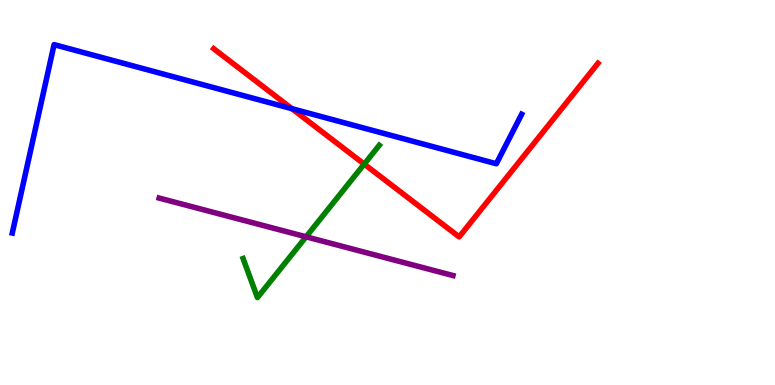[{'lines': ['blue', 'red'], 'intersections': [{'x': 3.77, 'y': 7.18}]}, {'lines': ['green', 'red'], 'intersections': [{'x': 4.7, 'y': 5.74}]}, {'lines': ['purple', 'red'], 'intersections': []}, {'lines': ['blue', 'green'], 'intersections': []}, {'lines': ['blue', 'purple'], 'intersections': []}, {'lines': ['green', 'purple'], 'intersections': [{'x': 3.95, 'y': 3.85}]}]